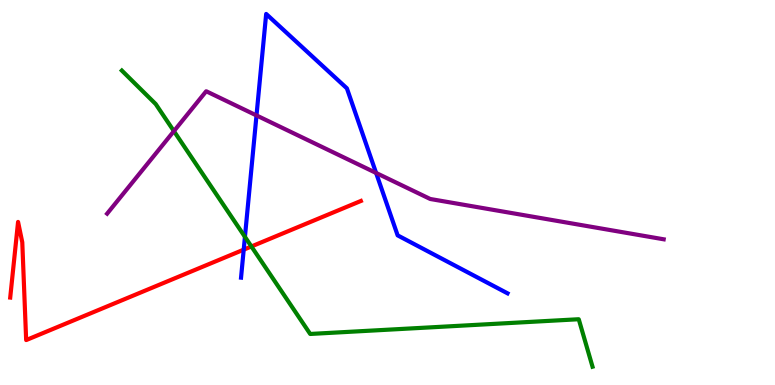[{'lines': ['blue', 'red'], 'intersections': [{'x': 3.14, 'y': 3.52}]}, {'lines': ['green', 'red'], 'intersections': [{'x': 3.24, 'y': 3.6}]}, {'lines': ['purple', 'red'], 'intersections': []}, {'lines': ['blue', 'green'], 'intersections': [{'x': 3.16, 'y': 3.85}]}, {'lines': ['blue', 'purple'], 'intersections': [{'x': 3.31, 'y': 7.0}, {'x': 4.85, 'y': 5.51}]}, {'lines': ['green', 'purple'], 'intersections': [{'x': 2.24, 'y': 6.59}]}]